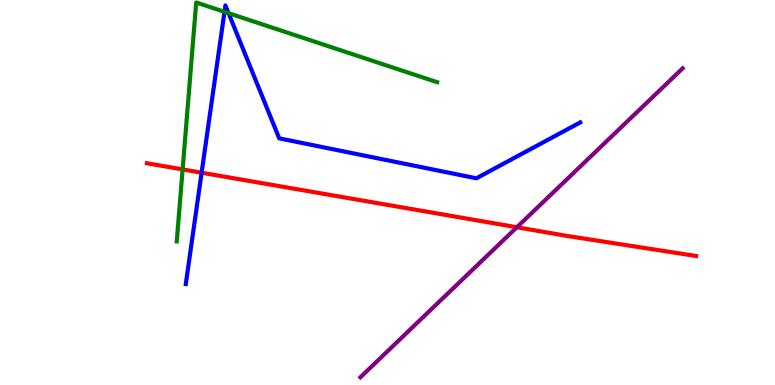[{'lines': ['blue', 'red'], 'intersections': [{'x': 2.6, 'y': 5.51}]}, {'lines': ['green', 'red'], 'intersections': [{'x': 2.36, 'y': 5.6}]}, {'lines': ['purple', 'red'], 'intersections': [{'x': 6.67, 'y': 4.1}]}, {'lines': ['blue', 'green'], 'intersections': [{'x': 2.9, 'y': 9.69}, {'x': 2.95, 'y': 9.66}]}, {'lines': ['blue', 'purple'], 'intersections': []}, {'lines': ['green', 'purple'], 'intersections': []}]